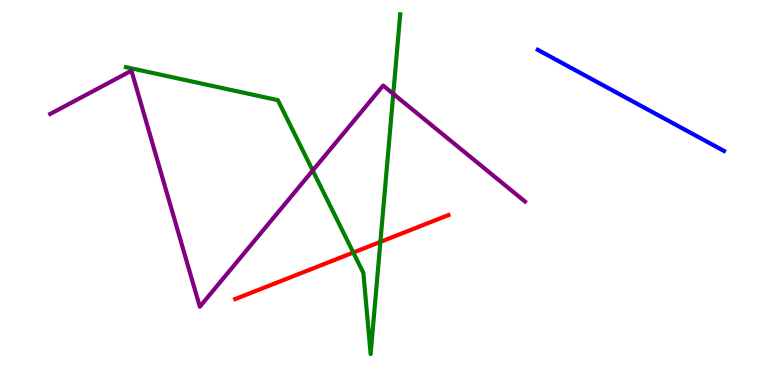[{'lines': ['blue', 'red'], 'intersections': []}, {'lines': ['green', 'red'], 'intersections': [{'x': 4.56, 'y': 3.44}, {'x': 4.91, 'y': 3.72}]}, {'lines': ['purple', 'red'], 'intersections': []}, {'lines': ['blue', 'green'], 'intersections': []}, {'lines': ['blue', 'purple'], 'intersections': []}, {'lines': ['green', 'purple'], 'intersections': [{'x': 4.03, 'y': 5.57}, {'x': 5.07, 'y': 7.56}]}]